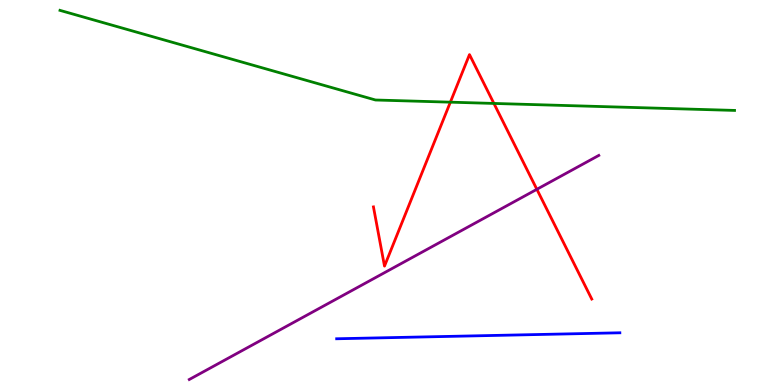[{'lines': ['blue', 'red'], 'intersections': []}, {'lines': ['green', 'red'], 'intersections': [{'x': 5.81, 'y': 7.35}, {'x': 6.37, 'y': 7.31}]}, {'lines': ['purple', 'red'], 'intersections': [{'x': 6.93, 'y': 5.08}]}, {'lines': ['blue', 'green'], 'intersections': []}, {'lines': ['blue', 'purple'], 'intersections': []}, {'lines': ['green', 'purple'], 'intersections': []}]